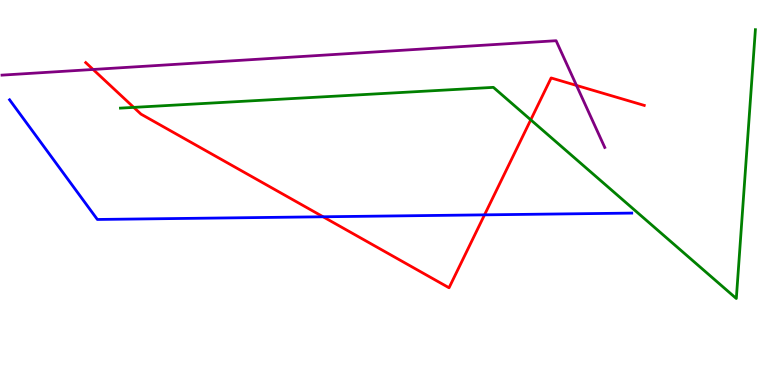[{'lines': ['blue', 'red'], 'intersections': [{'x': 4.17, 'y': 4.37}, {'x': 6.25, 'y': 4.42}]}, {'lines': ['green', 'red'], 'intersections': [{'x': 1.73, 'y': 7.21}, {'x': 6.85, 'y': 6.89}]}, {'lines': ['purple', 'red'], 'intersections': [{'x': 1.2, 'y': 8.2}, {'x': 7.44, 'y': 7.78}]}, {'lines': ['blue', 'green'], 'intersections': []}, {'lines': ['blue', 'purple'], 'intersections': []}, {'lines': ['green', 'purple'], 'intersections': []}]